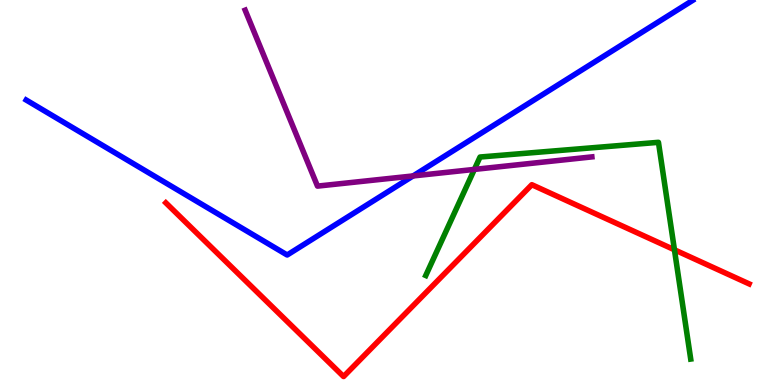[{'lines': ['blue', 'red'], 'intersections': []}, {'lines': ['green', 'red'], 'intersections': [{'x': 8.7, 'y': 3.51}]}, {'lines': ['purple', 'red'], 'intersections': []}, {'lines': ['blue', 'green'], 'intersections': []}, {'lines': ['blue', 'purple'], 'intersections': [{'x': 5.33, 'y': 5.43}]}, {'lines': ['green', 'purple'], 'intersections': [{'x': 6.12, 'y': 5.6}]}]